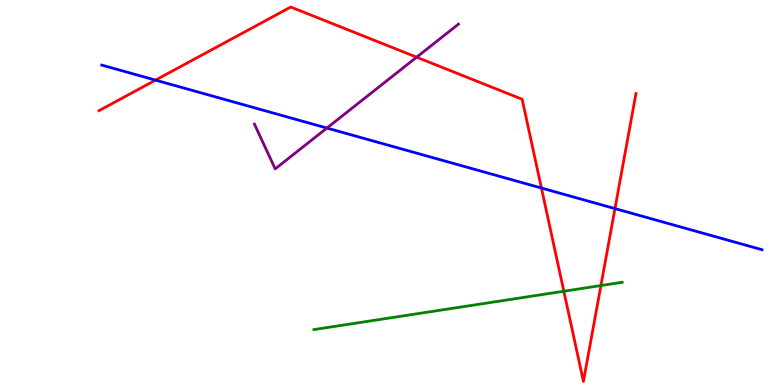[{'lines': ['blue', 'red'], 'intersections': [{'x': 2.01, 'y': 7.92}, {'x': 6.99, 'y': 5.12}, {'x': 7.93, 'y': 4.58}]}, {'lines': ['green', 'red'], 'intersections': [{'x': 7.28, 'y': 2.44}, {'x': 7.75, 'y': 2.58}]}, {'lines': ['purple', 'red'], 'intersections': [{'x': 5.38, 'y': 8.51}]}, {'lines': ['blue', 'green'], 'intersections': []}, {'lines': ['blue', 'purple'], 'intersections': [{'x': 4.22, 'y': 6.67}]}, {'lines': ['green', 'purple'], 'intersections': []}]